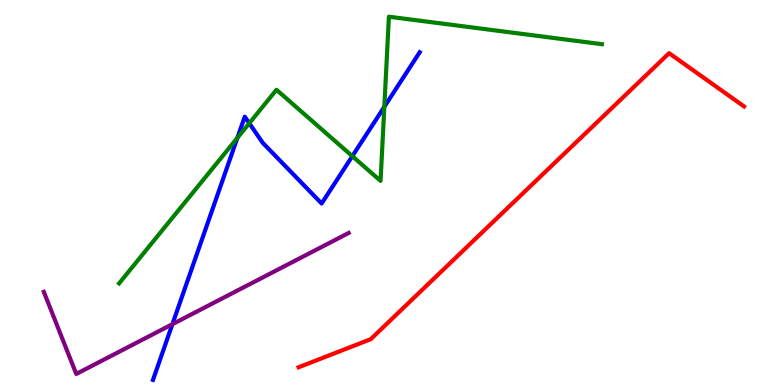[{'lines': ['blue', 'red'], 'intersections': []}, {'lines': ['green', 'red'], 'intersections': []}, {'lines': ['purple', 'red'], 'intersections': []}, {'lines': ['blue', 'green'], 'intersections': [{'x': 3.06, 'y': 6.42}, {'x': 3.22, 'y': 6.8}, {'x': 4.55, 'y': 5.94}, {'x': 4.96, 'y': 7.23}]}, {'lines': ['blue', 'purple'], 'intersections': [{'x': 2.22, 'y': 1.58}]}, {'lines': ['green', 'purple'], 'intersections': []}]